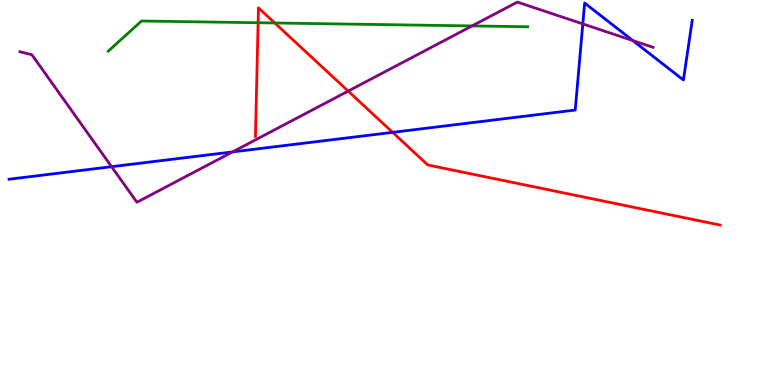[{'lines': ['blue', 'red'], 'intersections': [{'x': 5.07, 'y': 6.56}]}, {'lines': ['green', 'red'], 'intersections': [{'x': 3.33, 'y': 9.41}, {'x': 3.55, 'y': 9.4}]}, {'lines': ['purple', 'red'], 'intersections': [{'x': 4.49, 'y': 7.63}]}, {'lines': ['blue', 'green'], 'intersections': []}, {'lines': ['blue', 'purple'], 'intersections': [{'x': 1.44, 'y': 5.67}, {'x': 3.0, 'y': 6.05}, {'x': 7.52, 'y': 9.38}, {'x': 8.17, 'y': 8.95}]}, {'lines': ['green', 'purple'], 'intersections': [{'x': 6.09, 'y': 9.33}]}]